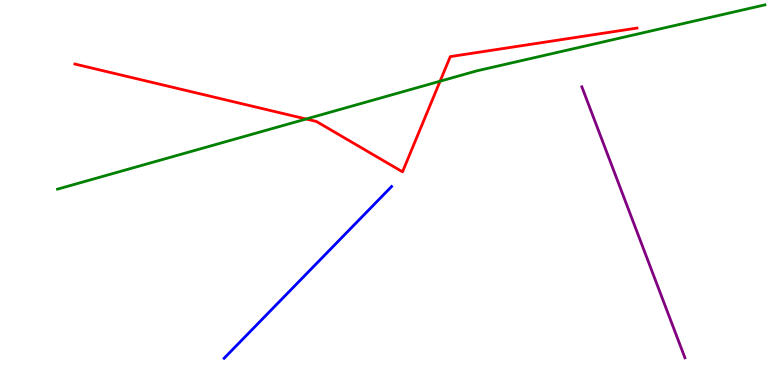[{'lines': ['blue', 'red'], 'intersections': []}, {'lines': ['green', 'red'], 'intersections': [{'x': 3.95, 'y': 6.91}, {'x': 5.68, 'y': 7.89}]}, {'lines': ['purple', 'red'], 'intersections': []}, {'lines': ['blue', 'green'], 'intersections': []}, {'lines': ['blue', 'purple'], 'intersections': []}, {'lines': ['green', 'purple'], 'intersections': []}]